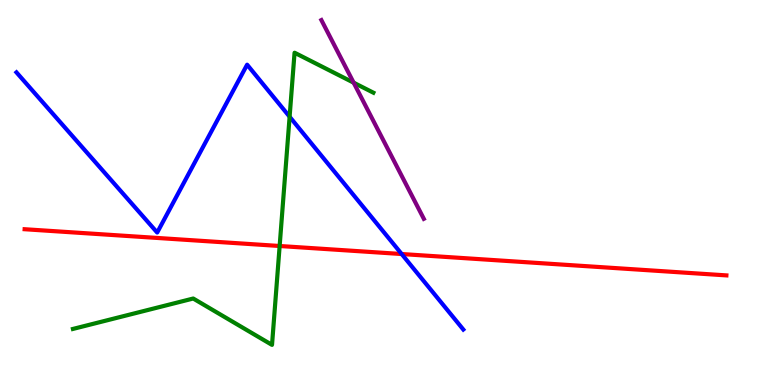[{'lines': ['blue', 'red'], 'intersections': [{'x': 5.18, 'y': 3.4}]}, {'lines': ['green', 'red'], 'intersections': [{'x': 3.61, 'y': 3.61}]}, {'lines': ['purple', 'red'], 'intersections': []}, {'lines': ['blue', 'green'], 'intersections': [{'x': 3.74, 'y': 6.97}]}, {'lines': ['blue', 'purple'], 'intersections': []}, {'lines': ['green', 'purple'], 'intersections': [{'x': 4.56, 'y': 7.85}]}]